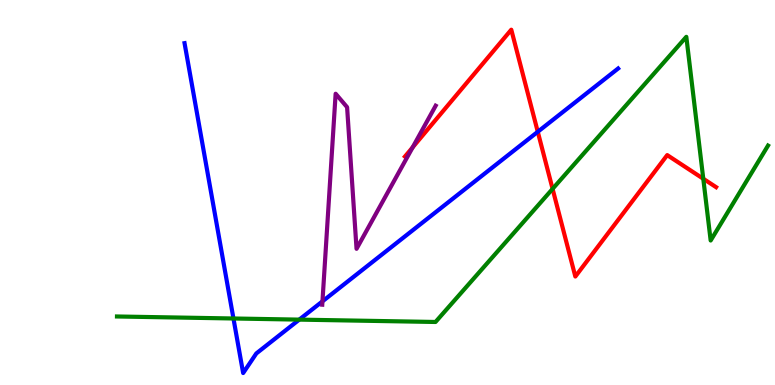[{'lines': ['blue', 'red'], 'intersections': [{'x': 6.94, 'y': 6.58}]}, {'lines': ['green', 'red'], 'intersections': [{'x': 7.13, 'y': 5.09}, {'x': 9.07, 'y': 5.36}]}, {'lines': ['purple', 'red'], 'intersections': [{'x': 5.32, 'y': 6.17}]}, {'lines': ['blue', 'green'], 'intersections': [{'x': 3.01, 'y': 1.73}, {'x': 3.86, 'y': 1.7}]}, {'lines': ['blue', 'purple'], 'intersections': [{'x': 4.16, 'y': 2.17}]}, {'lines': ['green', 'purple'], 'intersections': []}]